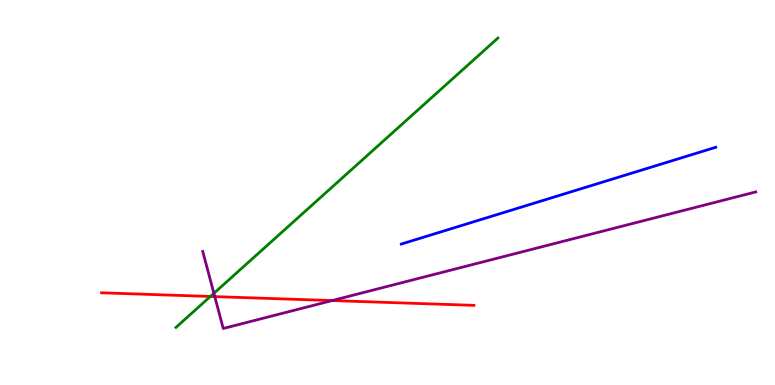[{'lines': ['blue', 'red'], 'intersections': []}, {'lines': ['green', 'red'], 'intersections': [{'x': 2.71, 'y': 2.3}]}, {'lines': ['purple', 'red'], 'intersections': [{'x': 2.77, 'y': 2.3}, {'x': 4.29, 'y': 2.19}]}, {'lines': ['blue', 'green'], 'intersections': []}, {'lines': ['blue', 'purple'], 'intersections': []}, {'lines': ['green', 'purple'], 'intersections': [{'x': 2.76, 'y': 2.38}]}]